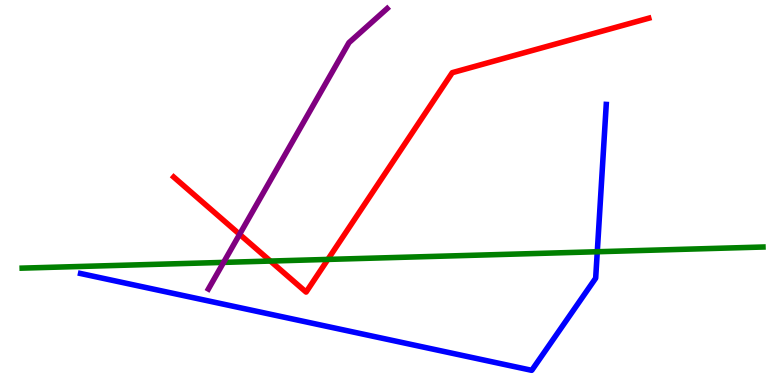[{'lines': ['blue', 'red'], 'intersections': []}, {'lines': ['green', 'red'], 'intersections': [{'x': 3.49, 'y': 3.22}, {'x': 4.23, 'y': 3.26}]}, {'lines': ['purple', 'red'], 'intersections': [{'x': 3.09, 'y': 3.91}]}, {'lines': ['blue', 'green'], 'intersections': [{'x': 7.71, 'y': 3.46}]}, {'lines': ['blue', 'purple'], 'intersections': []}, {'lines': ['green', 'purple'], 'intersections': [{'x': 2.89, 'y': 3.18}]}]